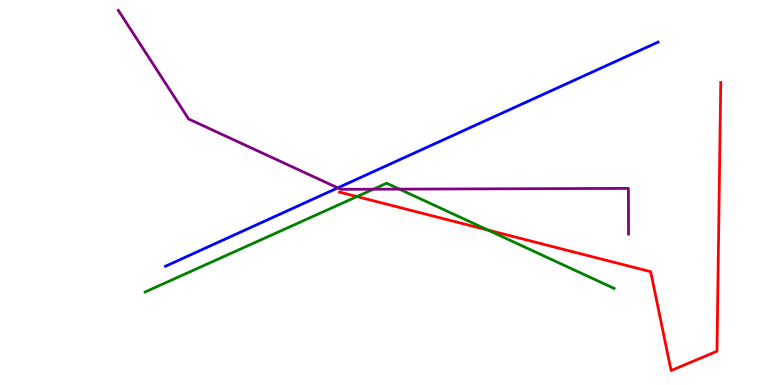[{'lines': ['blue', 'red'], 'intersections': []}, {'lines': ['green', 'red'], 'intersections': [{'x': 4.61, 'y': 4.89}, {'x': 6.3, 'y': 4.02}]}, {'lines': ['purple', 'red'], 'intersections': []}, {'lines': ['blue', 'green'], 'intersections': []}, {'lines': ['blue', 'purple'], 'intersections': [{'x': 4.36, 'y': 5.12}]}, {'lines': ['green', 'purple'], 'intersections': [{'x': 4.82, 'y': 5.09}, {'x': 5.15, 'y': 5.09}]}]